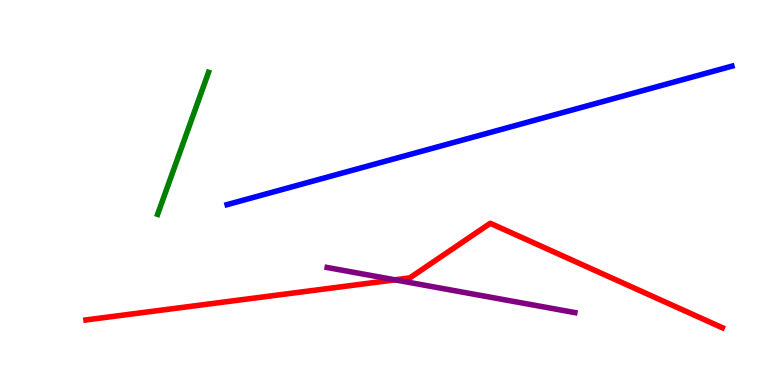[{'lines': ['blue', 'red'], 'intersections': []}, {'lines': ['green', 'red'], 'intersections': []}, {'lines': ['purple', 'red'], 'intersections': [{'x': 5.1, 'y': 2.73}]}, {'lines': ['blue', 'green'], 'intersections': []}, {'lines': ['blue', 'purple'], 'intersections': []}, {'lines': ['green', 'purple'], 'intersections': []}]